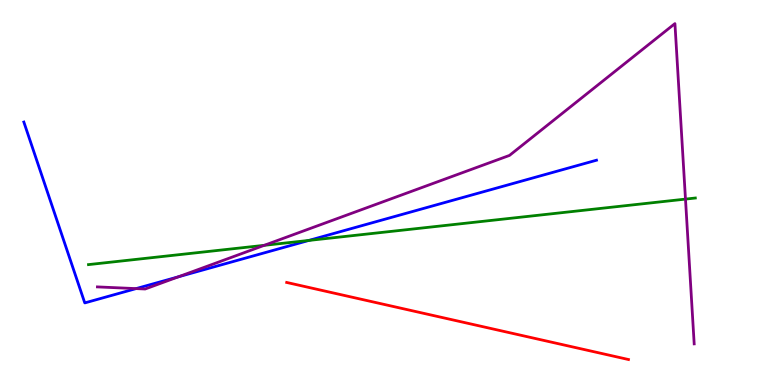[{'lines': ['blue', 'red'], 'intersections': []}, {'lines': ['green', 'red'], 'intersections': []}, {'lines': ['purple', 'red'], 'intersections': []}, {'lines': ['blue', 'green'], 'intersections': [{'x': 3.98, 'y': 3.76}]}, {'lines': ['blue', 'purple'], 'intersections': [{'x': 1.76, 'y': 2.5}, {'x': 2.3, 'y': 2.81}]}, {'lines': ['green', 'purple'], 'intersections': [{'x': 3.41, 'y': 3.63}, {'x': 8.84, 'y': 4.83}]}]